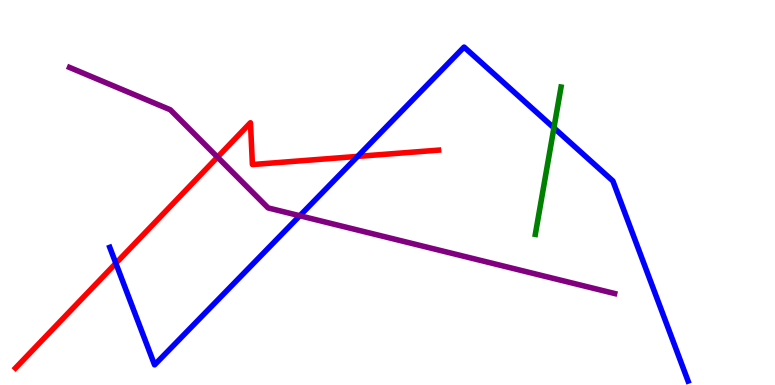[{'lines': ['blue', 'red'], 'intersections': [{'x': 1.49, 'y': 3.16}, {'x': 4.61, 'y': 5.94}]}, {'lines': ['green', 'red'], 'intersections': []}, {'lines': ['purple', 'red'], 'intersections': [{'x': 2.81, 'y': 5.92}]}, {'lines': ['blue', 'green'], 'intersections': [{'x': 7.15, 'y': 6.68}]}, {'lines': ['blue', 'purple'], 'intersections': [{'x': 3.87, 'y': 4.4}]}, {'lines': ['green', 'purple'], 'intersections': []}]